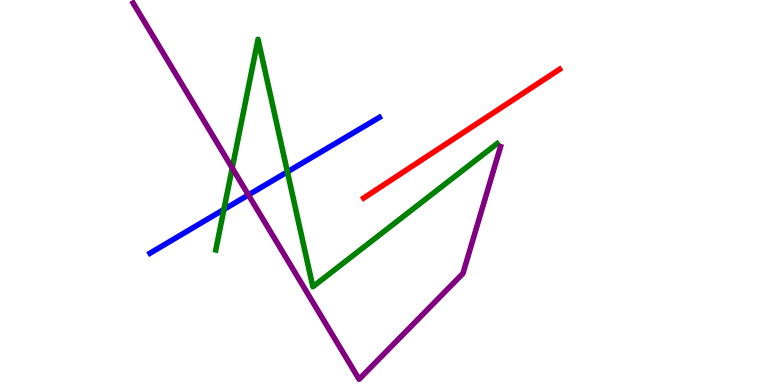[{'lines': ['blue', 'red'], 'intersections': []}, {'lines': ['green', 'red'], 'intersections': []}, {'lines': ['purple', 'red'], 'intersections': []}, {'lines': ['blue', 'green'], 'intersections': [{'x': 2.89, 'y': 4.56}, {'x': 3.71, 'y': 5.54}]}, {'lines': ['blue', 'purple'], 'intersections': [{'x': 3.21, 'y': 4.94}]}, {'lines': ['green', 'purple'], 'intersections': [{'x': 3.0, 'y': 5.64}]}]